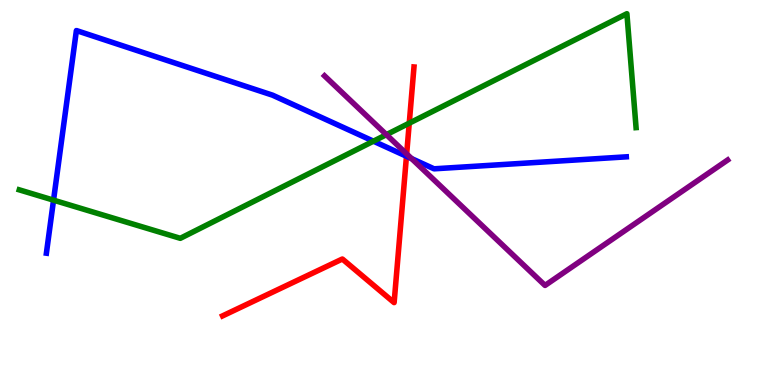[{'lines': ['blue', 'red'], 'intersections': [{'x': 5.24, 'y': 5.94}]}, {'lines': ['green', 'red'], 'intersections': [{'x': 5.28, 'y': 6.8}]}, {'lines': ['purple', 'red'], 'intersections': [{'x': 5.25, 'y': 6.0}]}, {'lines': ['blue', 'green'], 'intersections': [{'x': 0.691, 'y': 4.8}, {'x': 4.82, 'y': 6.33}]}, {'lines': ['blue', 'purple'], 'intersections': [{'x': 5.31, 'y': 5.88}]}, {'lines': ['green', 'purple'], 'intersections': [{'x': 4.99, 'y': 6.5}]}]